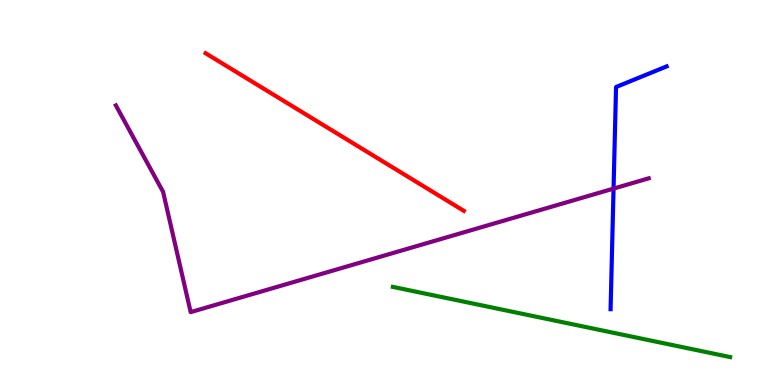[{'lines': ['blue', 'red'], 'intersections': []}, {'lines': ['green', 'red'], 'intersections': []}, {'lines': ['purple', 'red'], 'intersections': []}, {'lines': ['blue', 'green'], 'intersections': []}, {'lines': ['blue', 'purple'], 'intersections': [{'x': 7.92, 'y': 5.1}]}, {'lines': ['green', 'purple'], 'intersections': []}]